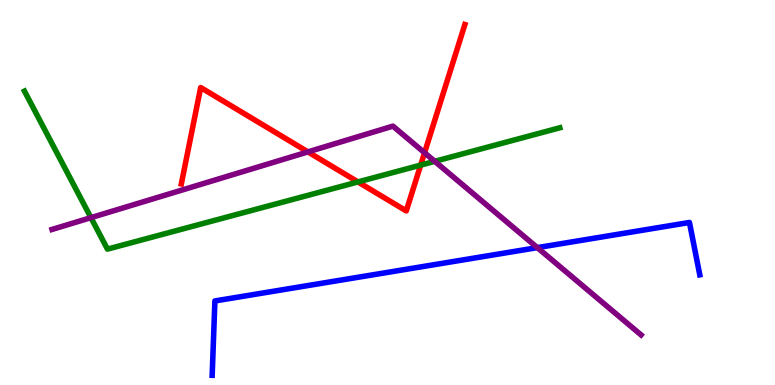[{'lines': ['blue', 'red'], 'intersections': []}, {'lines': ['green', 'red'], 'intersections': [{'x': 4.62, 'y': 5.27}, {'x': 5.43, 'y': 5.71}]}, {'lines': ['purple', 'red'], 'intersections': [{'x': 3.97, 'y': 6.05}, {'x': 5.48, 'y': 6.03}]}, {'lines': ['blue', 'green'], 'intersections': []}, {'lines': ['blue', 'purple'], 'intersections': [{'x': 6.93, 'y': 3.57}]}, {'lines': ['green', 'purple'], 'intersections': [{'x': 1.17, 'y': 4.35}, {'x': 5.61, 'y': 5.81}]}]